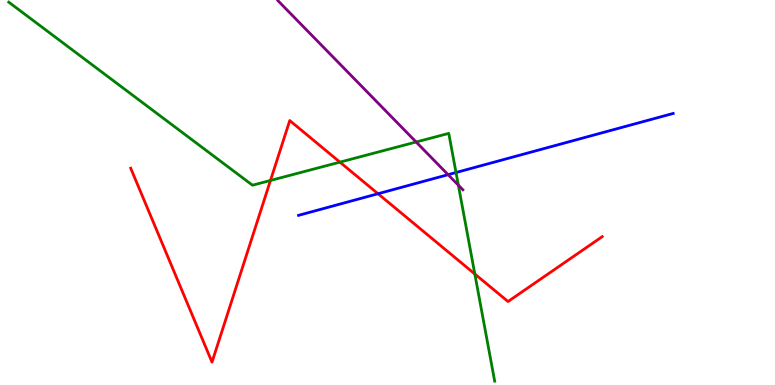[{'lines': ['blue', 'red'], 'intersections': [{'x': 4.88, 'y': 4.97}]}, {'lines': ['green', 'red'], 'intersections': [{'x': 3.49, 'y': 5.31}, {'x': 4.39, 'y': 5.79}, {'x': 6.13, 'y': 2.88}]}, {'lines': ['purple', 'red'], 'intersections': []}, {'lines': ['blue', 'green'], 'intersections': [{'x': 5.88, 'y': 5.52}]}, {'lines': ['blue', 'purple'], 'intersections': [{'x': 5.78, 'y': 5.46}]}, {'lines': ['green', 'purple'], 'intersections': [{'x': 5.37, 'y': 6.31}, {'x': 5.91, 'y': 5.19}]}]